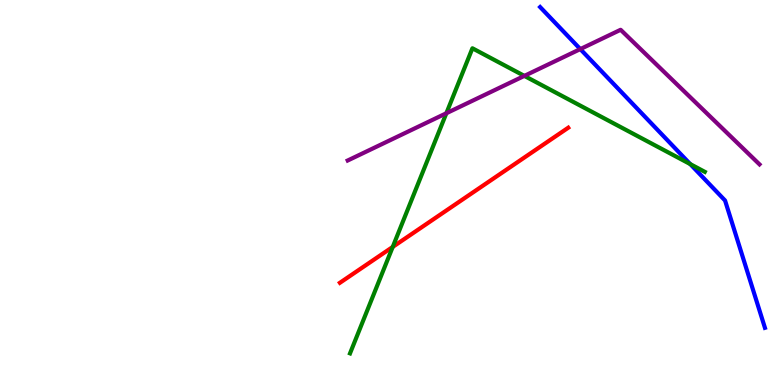[{'lines': ['blue', 'red'], 'intersections': []}, {'lines': ['green', 'red'], 'intersections': [{'x': 5.07, 'y': 3.59}]}, {'lines': ['purple', 'red'], 'intersections': []}, {'lines': ['blue', 'green'], 'intersections': [{'x': 8.91, 'y': 5.74}]}, {'lines': ['blue', 'purple'], 'intersections': [{'x': 7.49, 'y': 8.72}]}, {'lines': ['green', 'purple'], 'intersections': [{'x': 5.76, 'y': 7.06}, {'x': 6.77, 'y': 8.03}]}]